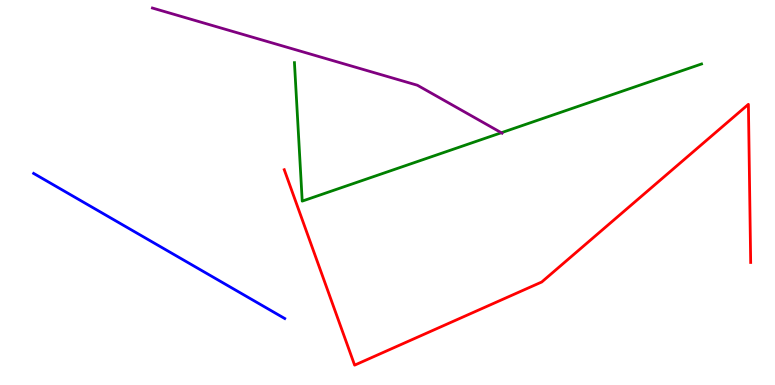[{'lines': ['blue', 'red'], 'intersections': []}, {'lines': ['green', 'red'], 'intersections': []}, {'lines': ['purple', 'red'], 'intersections': []}, {'lines': ['blue', 'green'], 'intersections': []}, {'lines': ['blue', 'purple'], 'intersections': []}, {'lines': ['green', 'purple'], 'intersections': [{'x': 6.47, 'y': 6.55}]}]